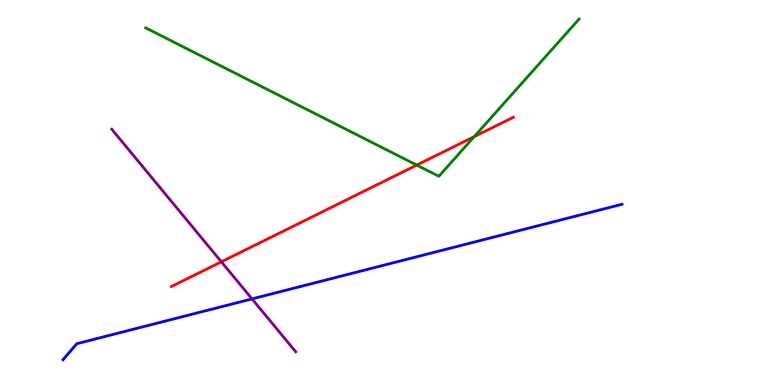[{'lines': ['blue', 'red'], 'intersections': []}, {'lines': ['green', 'red'], 'intersections': [{'x': 5.38, 'y': 5.71}, {'x': 6.12, 'y': 6.45}]}, {'lines': ['purple', 'red'], 'intersections': [{'x': 2.86, 'y': 3.2}]}, {'lines': ['blue', 'green'], 'intersections': []}, {'lines': ['blue', 'purple'], 'intersections': [{'x': 3.25, 'y': 2.24}]}, {'lines': ['green', 'purple'], 'intersections': []}]